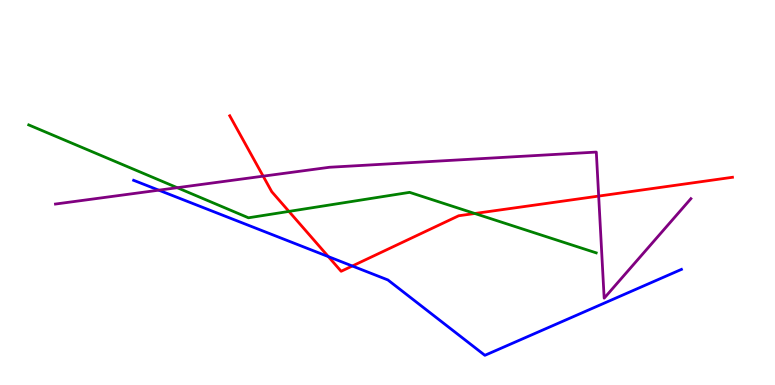[{'lines': ['blue', 'red'], 'intersections': [{'x': 4.24, 'y': 3.33}, {'x': 4.55, 'y': 3.09}]}, {'lines': ['green', 'red'], 'intersections': [{'x': 3.73, 'y': 4.51}, {'x': 6.13, 'y': 4.45}]}, {'lines': ['purple', 'red'], 'intersections': [{'x': 3.4, 'y': 5.42}, {'x': 7.72, 'y': 4.91}]}, {'lines': ['blue', 'green'], 'intersections': []}, {'lines': ['blue', 'purple'], 'intersections': [{'x': 2.05, 'y': 5.06}]}, {'lines': ['green', 'purple'], 'intersections': [{'x': 2.29, 'y': 5.12}]}]